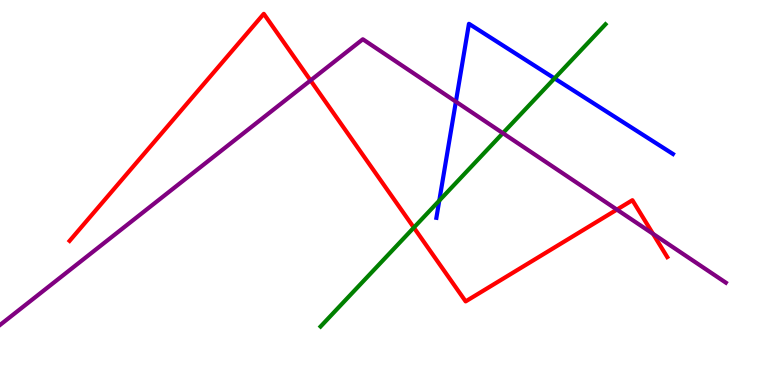[{'lines': ['blue', 'red'], 'intersections': []}, {'lines': ['green', 'red'], 'intersections': [{'x': 5.34, 'y': 4.09}]}, {'lines': ['purple', 'red'], 'intersections': [{'x': 4.01, 'y': 7.91}, {'x': 7.96, 'y': 4.56}, {'x': 8.43, 'y': 3.93}]}, {'lines': ['blue', 'green'], 'intersections': [{'x': 5.67, 'y': 4.79}, {'x': 7.15, 'y': 7.96}]}, {'lines': ['blue', 'purple'], 'intersections': [{'x': 5.88, 'y': 7.36}]}, {'lines': ['green', 'purple'], 'intersections': [{'x': 6.49, 'y': 6.54}]}]